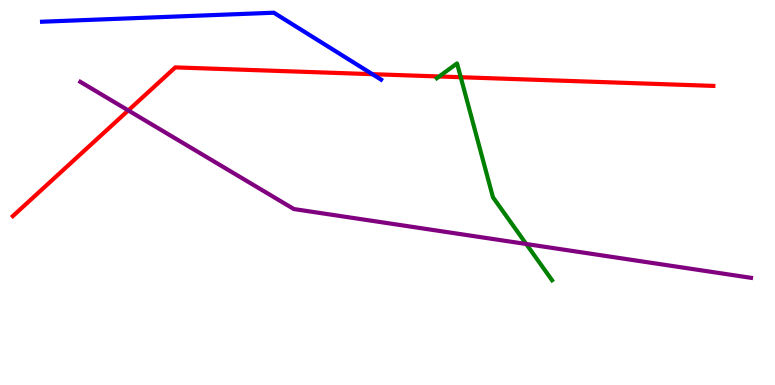[{'lines': ['blue', 'red'], 'intersections': [{'x': 4.8, 'y': 8.07}]}, {'lines': ['green', 'red'], 'intersections': [{'x': 5.67, 'y': 8.01}, {'x': 5.95, 'y': 7.99}]}, {'lines': ['purple', 'red'], 'intersections': [{'x': 1.66, 'y': 7.13}]}, {'lines': ['blue', 'green'], 'intersections': []}, {'lines': ['blue', 'purple'], 'intersections': []}, {'lines': ['green', 'purple'], 'intersections': [{'x': 6.79, 'y': 3.66}]}]